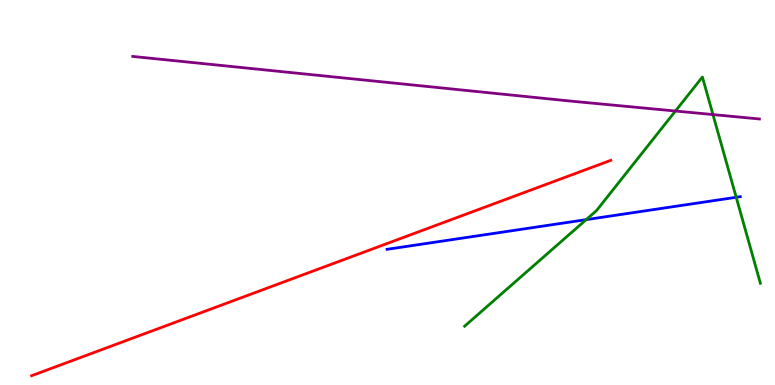[{'lines': ['blue', 'red'], 'intersections': []}, {'lines': ['green', 'red'], 'intersections': []}, {'lines': ['purple', 'red'], 'intersections': []}, {'lines': ['blue', 'green'], 'intersections': [{'x': 7.56, 'y': 4.3}, {'x': 9.5, 'y': 4.88}]}, {'lines': ['blue', 'purple'], 'intersections': []}, {'lines': ['green', 'purple'], 'intersections': [{'x': 8.72, 'y': 7.12}, {'x': 9.2, 'y': 7.02}]}]